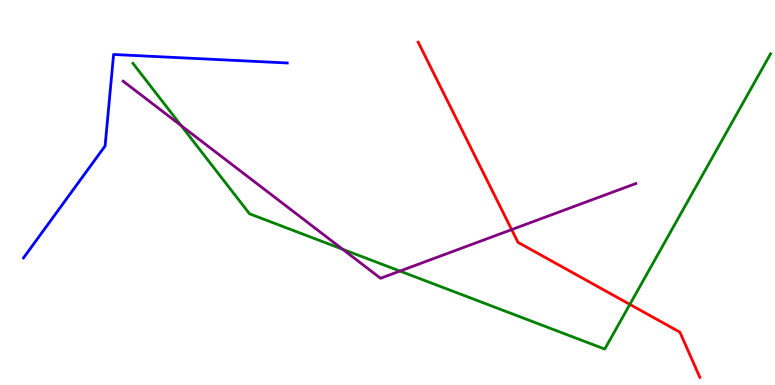[{'lines': ['blue', 'red'], 'intersections': []}, {'lines': ['green', 'red'], 'intersections': [{'x': 8.13, 'y': 2.09}]}, {'lines': ['purple', 'red'], 'intersections': [{'x': 6.6, 'y': 4.04}]}, {'lines': ['blue', 'green'], 'intersections': []}, {'lines': ['blue', 'purple'], 'intersections': []}, {'lines': ['green', 'purple'], 'intersections': [{'x': 2.34, 'y': 6.74}, {'x': 4.42, 'y': 3.53}, {'x': 5.16, 'y': 2.96}]}]